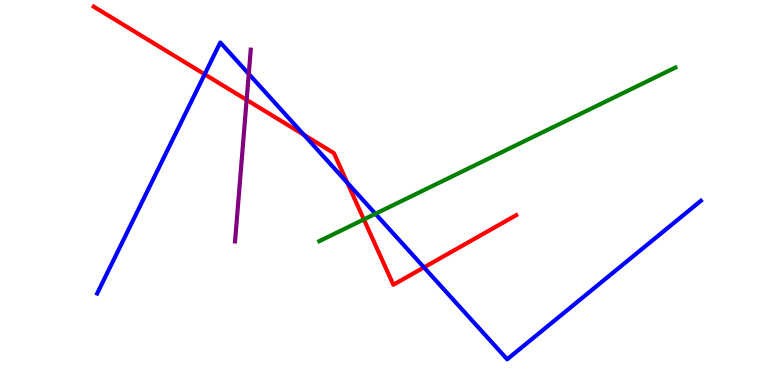[{'lines': ['blue', 'red'], 'intersections': [{'x': 2.64, 'y': 8.07}, {'x': 3.92, 'y': 6.5}, {'x': 4.48, 'y': 5.25}, {'x': 5.47, 'y': 3.05}]}, {'lines': ['green', 'red'], 'intersections': [{'x': 4.69, 'y': 4.3}]}, {'lines': ['purple', 'red'], 'intersections': [{'x': 3.18, 'y': 7.41}]}, {'lines': ['blue', 'green'], 'intersections': [{'x': 4.84, 'y': 4.45}]}, {'lines': ['blue', 'purple'], 'intersections': [{'x': 3.21, 'y': 8.08}]}, {'lines': ['green', 'purple'], 'intersections': []}]